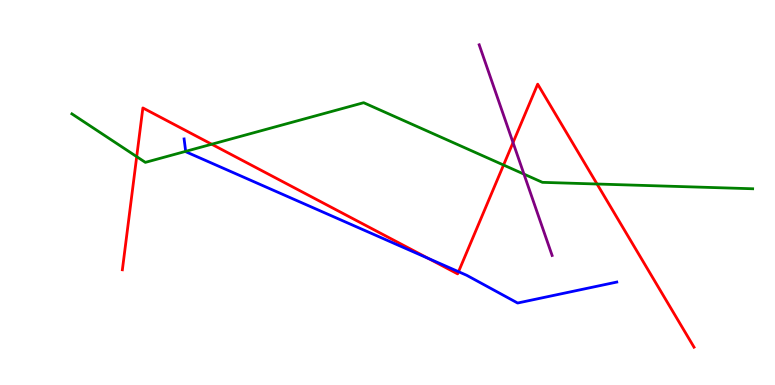[{'lines': ['blue', 'red'], 'intersections': [{'x': 5.53, 'y': 3.29}, {'x': 5.92, 'y': 2.94}]}, {'lines': ['green', 'red'], 'intersections': [{'x': 1.76, 'y': 5.93}, {'x': 2.73, 'y': 6.25}, {'x': 6.5, 'y': 5.71}, {'x': 7.7, 'y': 5.22}]}, {'lines': ['purple', 'red'], 'intersections': [{'x': 6.62, 'y': 6.3}]}, {'lines': ['blue', 'green'], 'intersections': [{'x': 2.4, 'y': 6.07}]}, {'lines': ['blue', 'purple'], 'intersections': []}, {'lines': ['green', 'purple'], 'intersections': [{'x': 6.76, 'y': 5.48}]}]